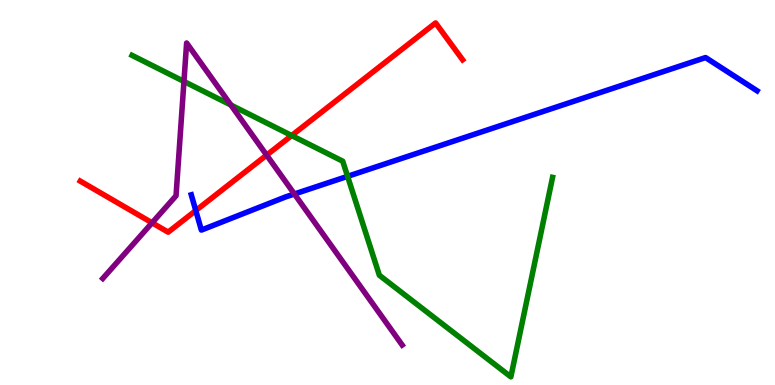[{'lines': ['blue', 'red'], 'intersections': [{'x': 2.53, 'y': 4.53}]}, {'lines': ['green', 'red'], 'intersections': [{'x': 3.76, 'y': 6.48}]}, {'lines': ['purple', 'red'], 'intersections': [{'x': 1.96, 'y': 4.21}, {'x': 3.44, 'y': 5.97}]}, {'lines': ['blue', 'green'], 'intersections': [{'x': 4.48, 'y': 5.42}]}, {'lines': ['blue', 'purple'], 'intersections': [{'x': 3.8, 'y': 4.96}]}, {'lines': ['green', 'purple'], 'intersections': [{'x': 2.37, 'y': 7.88}, {'x': 2.98, 'y': 7.27}]}]